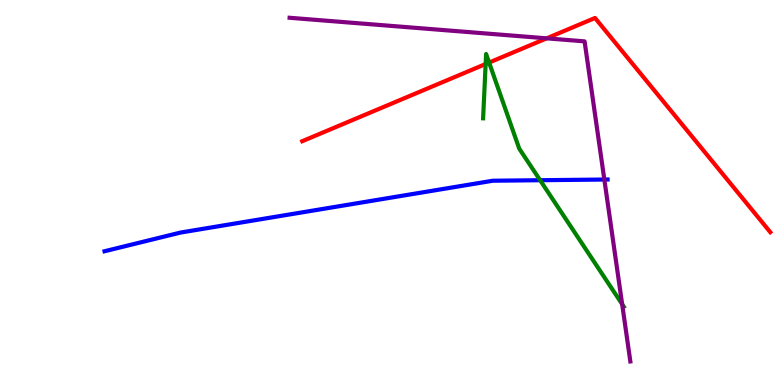[{'lines': ['blue', 'red'], 'intersections': []}, {'lines': ['green', 'red'], 'intersections': [{'x': 6.27, 'y': 8.34}, {'x': 6.31, 'y': 8.38}]}, {'lines': ['purple', 'red'], 'intersections': [{'x': 7.05, 'y': 9.0}]}, {'lines': ['blue', 'green'], 'intersections': [{'x': 6.97, 'y': 5.32}]}, {'lines': ['blue', 'purple'], 'intersections': [{'x': 7.8, 'y': 5.34}]}, {'lines': ['green', 'purple'], 'intersections': [{'x': 8.03, 'y': 2.1}]}]